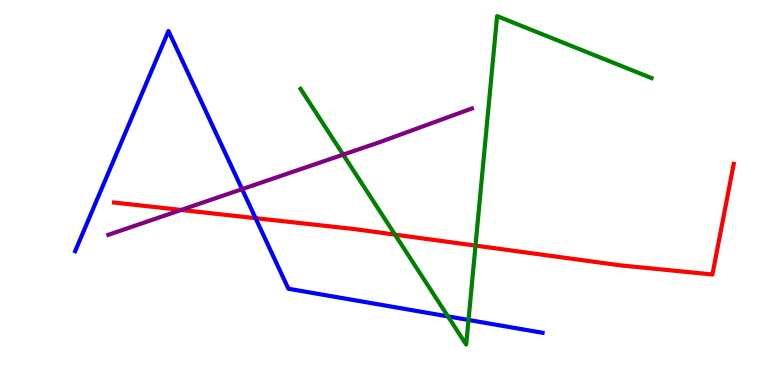[{'lines': ['blue', 'red'], 'intersections': [{'x': 3.3, 'y': 4.33}]}, {'lines': ['green', 'red'], 'intersections': [{'x': 5.1, 'y': 3.91}, {'x': 6.14, 'y': 3.62}]}, {'lines': ['purple', 'red'], 'intersections': [{'x': 2.34, 'y': 4.55}]}, {'lines': ['blue', 'green'], 'intersections': [{'x': 5.78, 'y': 1.78}, {'x': 6.05, 'y': 1.69}]}, {'lines': ['blue', 'purple'], 'intersections': [{'x': 3.12, 'y': 5.09}]}, {'lines': ['green', 'purple'], 'intersections': [{'x': 4.43, 'y': 5.98}]}]